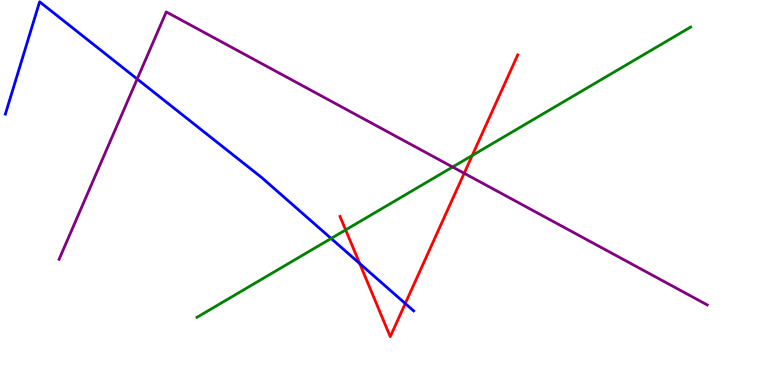[{'lines': ['blue', 'red'], 'intersections': [{'x': 4.64, 'y': 3.16}, {'x': 5.23, 'y': 2.12}]}, {'lines': ['green', 'red'], 'intersections': [{'x': 4.46, 'y': 4.03}, {'x': 6.09, 'y': 5.96}]}, {'lines': ['purple', 'red'], 'intersections': [{'x': 5.99, 'y': 5.5}]}, {'lines': ['blue', 'green'], 'intersections': [{'x': 4.27, 'y': 3.81}]}, {'lines': ['blue', 'purple'], 'intersections': [{'x': 1.77, 'y': 7.95}]}, {'lines': ['green', 'purple'], 'intersections': [{'x': 5.84, 'y': 5.66}]}]